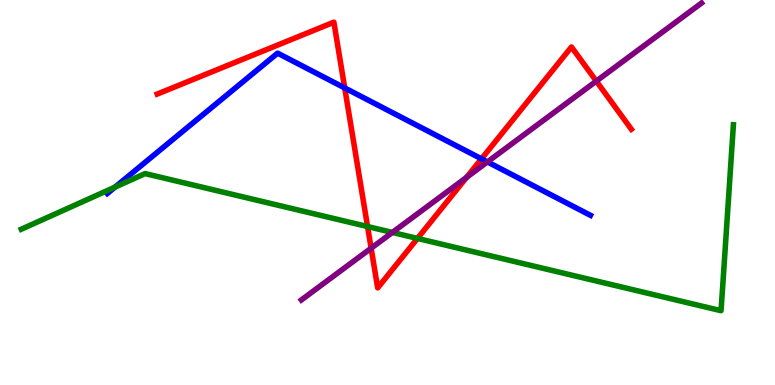[{'lines': ['blue', 'red'], 'intersections': [{'x': 4.45, 'y': 7.72}, {'x': 6.21, 'y': 5.87}]}, {'lines': ['green', 'red'], 'intersections': [{'x': 4.74, 'y': 4.12}, {'x': 5.39, 'y': 3.81}]}, {'lines': ['purple', 'red'], 'intersections': [{'x': 4.79, 'y': 3.55}, {'x': 6.02, 'y': 5.39}, {'x': 7.69, 'y': 7.89}]}, {'lines': ['blue', 'green'], 'intersections': [{'x': 1.48, 'y': 5.14}]}, {'lines': ['blue', 'purple'], 'intersections': [{'x': 6.29, 'y': 5.79}]}, {'lines': ['green', 'purple'], 'intersections': [{'x': 5.06, 'y': 3.96}]}]